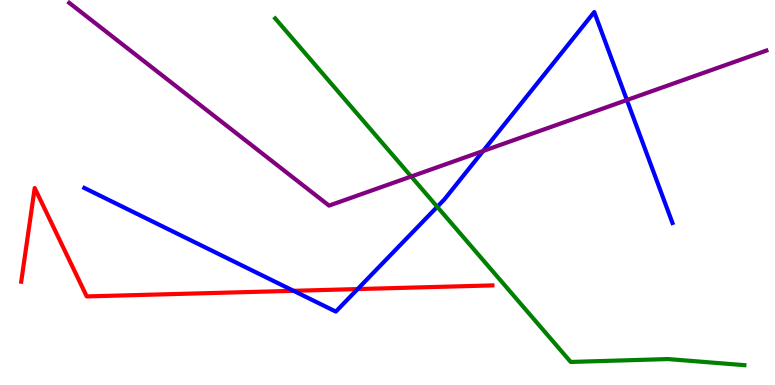[{'lines': ['blue', 'red'], 'intersections': [{'x': 3.79, 'y': 2.45}, {'x': 4.61, 'y': 2.49}]}, {'lines': ['green', 'red'], 'intersections': []}, {'lines': ['purple', 'red'], 'intersections': []}, {'lines': ['blue', 'green'], 'intersections': [{'x': 5.64, 'y': 4.63}]}, {'lines': ['blue', 'purple'], 'intersections': [{'x': 6.23, 'y': 6.08}, {'x': 8.09, 'y': 7.4}]}, {'lines': ['green', 'purple'], 'intersections': [{'x': 5.31, 'y': 5.42}]}]